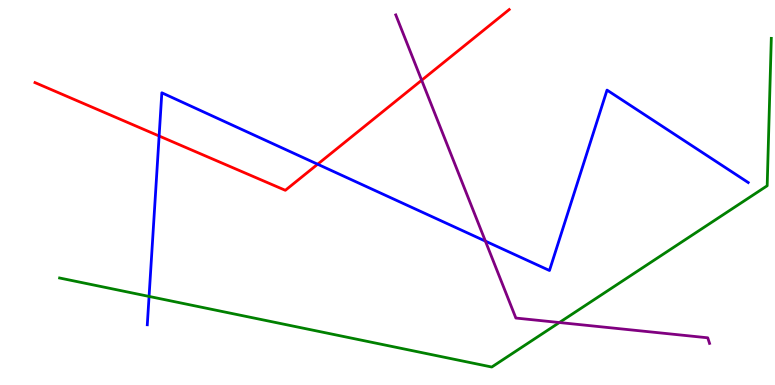[{'lines': ['blue', 'red'], 'intersections': [{'x': 2.05, 'y': 6.47}, {'x': 4.1, 'y': 5.73}]}, {'lines': ['green', 'red'], 'intersections': []}, {'lines': ['purple', 'red'], 'intersections': [{'x': 5.44, 'y': 7.92}]}, {'lines': ['blue', 'green'], 'intersections': [{'x': 1.92, 'y': 2.3}]}, {'lines': ['blue', 'purple'], 'intersections': [{'x': 6.26, 'y': 3.74}]}, {'lines': ['green', 'purple'], 'intersections': [{'x': 7.22, 'y': 1.62}]}]